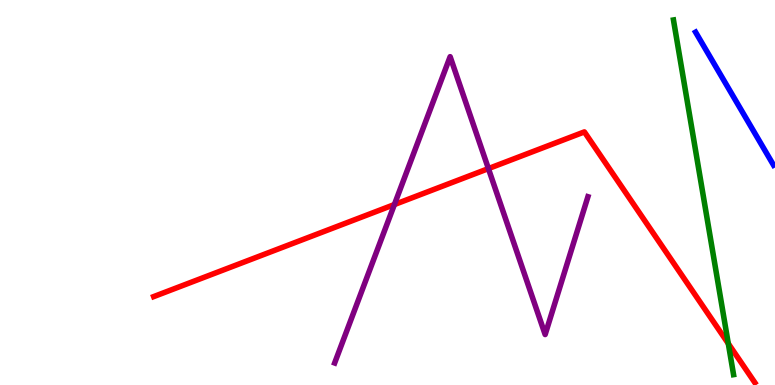[{'lines': ['blue', 'red'], 'intersections': []}, {'lines': ['green', 'red'], 'intersections': [{'x': 9.4, 'y': 1.08}]}, {'lines': ['purple', 'red'], 'intersections': [{'x': 5.09, 'y': 4.69}, {'x': 6.3, 'y': 5.62}]}, {'lines': ['blue', 'green'], 'intersections': []}, {'lines': ['blue', 'purple'], 'intersections': []}, {'lines': ['green', 'purple'], 'intersections': []}]